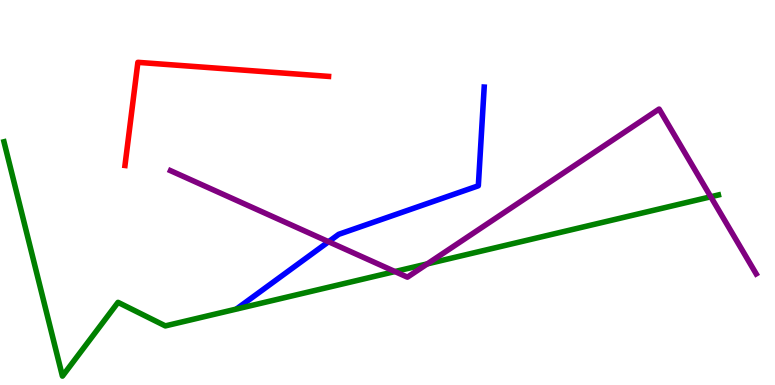[{'lines': ['blue', 'red'], 'intersections': []}, {'lines': ['green', 'red'], 'intersections': []}, {'lines': ['purple', 'red'], 'intersections': []}, {'lines': ['blue', 'green'], 'intersections': []}, {'lines': ['blue', 'purple'], 'intersections': [{'x': 4.24, 'y': 3.72}]}, {'lines': ['green', 'purple'], 'intersections': [{'x': 5.1, 'y': 2.95}, {'x': 5.51, 'y': 3.15}, {'x': 9.17, 'y': 4.89}]}]